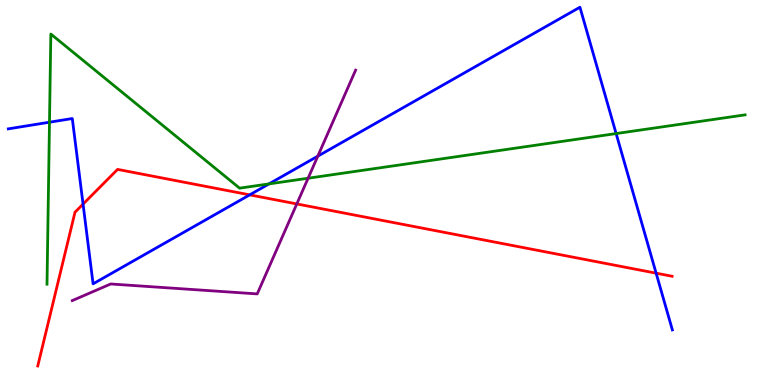[{'lines': ['blue', 'red'], 'intersections': [{'x': 1.07, 'y': 4.7}, {'x': 3.22, 'y': 4.94}, {'x': 8.47, 'y': 2.9}]}, {'lines': ['green', 'red'], 'intersections': []}, {'lines': ['purple', 'red'], 'intersections': [{'x': 3.83, 'y': 4.7}]}, {'lines': ['blue', 'green'], 'intersections': [{'x': 0.639, 'y': 6.83}, {'x': 3.47, 'y': 5.22}, {'x': 7.95, 'y': 6.53}]}, {'lines': ['blue', 'purple'], 'intersections': [{'x': 4.1, 'y': 5.94}]}, {'lines': ['green', 'purple'], 'intersections': [{'x': 3.98, 'y': 5.37}]}]